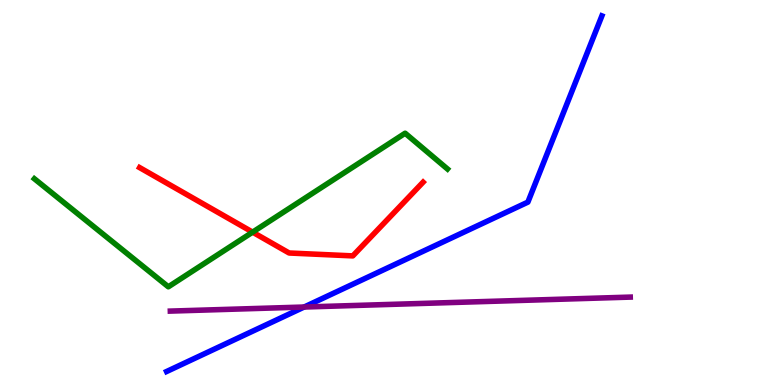[{'lines': ['blue', 'red'], 'intersections': []}, {'lines': ['green', 'red'], 'intersections': [{'x': 3.26, 'y': 3.97}]}, {'lines': ['purple', 'red'], 'intersections': []}, {'lines': ['blue', 'green'], 'intersections': []}, {'lines': ['blue', 'purple'], 'intersections': [{'x': 3.92, 'y': 2.03}]}, {'lines': ['green', 'purple'], 'intersections': []}]